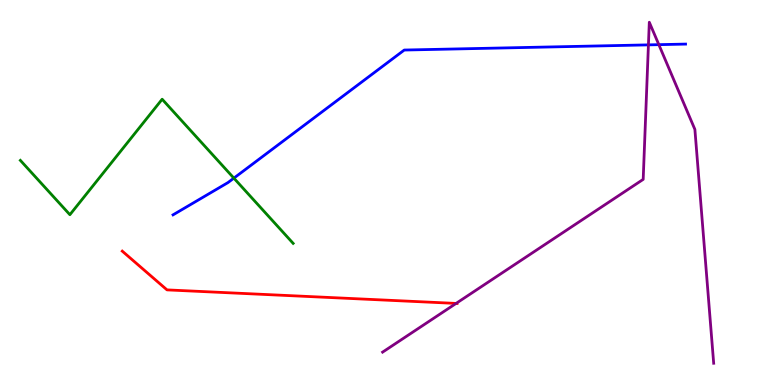[{'lines': ['blue', 'red'], 'intersections': []}, {'lines': ['green', 'red'], 'intersections': []}, {'lines': ['purple', 'red'], 'intersections': [{'x': 5.88, 'y': 2.12}]}, {'lines': ['blue', 'green'], 'intersections': [{'x': 3.02, 'y': 5.37}]}, {'lines': ['blue', 'purple'], 'intersections': [{'x': 8.37, 'y': 8.83}, {'x': 8.5, 'y': 8.84}]}, {'lines': ['green', 'purple'], 'intersections': []}]